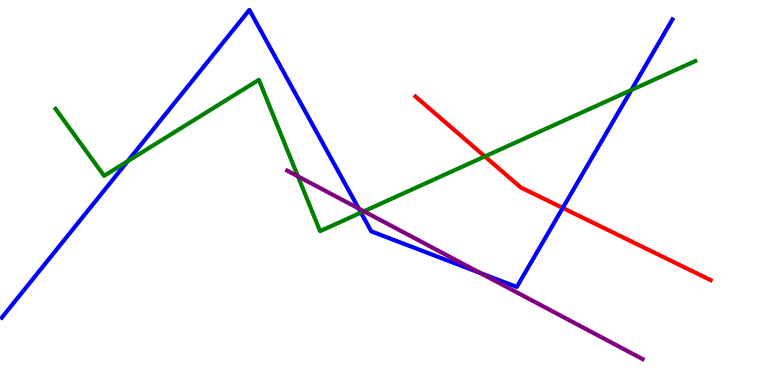[{'lines': ['blue', 'red'], 'intersections': [{'x': 7.26, 'y': 4.6}]}, {'lines': ['green', 'red'], 'intersections': [{'x': 6.26, 'y': 5.94}]}, {'lines': ['purple', 'red'], 'intersections': []}, {'lines': ['blue', 'green'], 'intersections': [{'x': 1.65, 'y': 5.81}, {'x': 4.66, 'y': 4.48}, {'x': 8.15, 'y': 7.66}]}, {'lines': ['blue', 'purple'], 'intersections': [{'x': 4.63, 'y': 4.58}, {'x': 6.2, 'y': 2.91}]}, {'lines': ['green', 'purple'], 'intersections': [{'x': 3.84, 'y': 5.42}, {'x': 4.7, 'y': 4.51}]}]